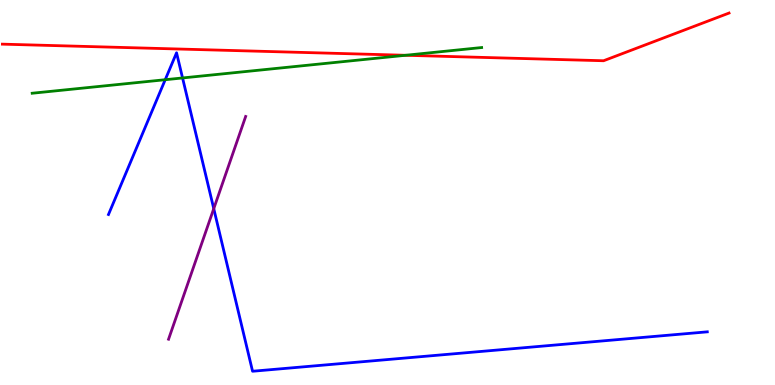[{'lines': ['blue', 'red'], 'intersections': []}, {'lines': ['green', 'red'], 'intersections': [{'x': 5.23, 'y': 8.56}]}, {'lines': ['purple', 'red'], 'intersections': []}, {'lines': ['blue', 'green'], 'intersections': [{'x': 2.13, 'y': 7.93}, {'x': 2.36, 'y': 7.98}]}, {'lines': ['blue', 'purple'], 'intersections': [{'x': 2.76, 'y': 4.58}]}, {'lines': ['green', 'purple'], 'intersections': []}]